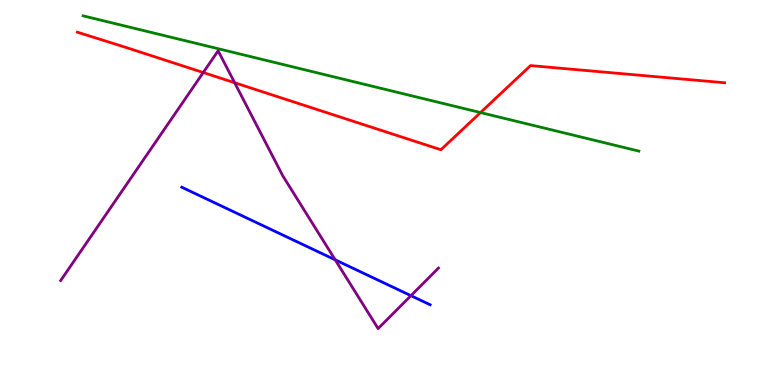[{'lines': ['blue', 'red'], 'intersections': []}, {'lines': ['green', 'red'], 'intersections': [{'x': 6.2, 'y': 7.08}]}, {'lines': ['purple', 'red'], 'intersections': [{'x': 2.62, 'y': 8.12}, {'x': 3.03, 'y': 7.85}]}, {'lines': ['blue', 'green'], 'intersections': []}, {'lines': ['blue', 'purple'], 'intersections': [{'x': 4.33, 'y': 3.25}, {'x': 5.3, 'y': 2.32}]}, {'lines': ['green', 'purple'], 'intersections': []}]